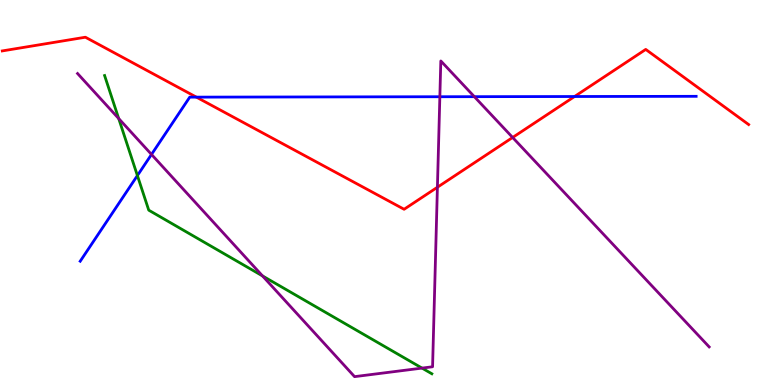[{'lines': ['blue', 'red'], 'intersections': [{'x': 2.53, 'y': 7.48}, {'x': 7.41, 'y': 7.49}]}, {'lines': ['green', 'red'], 'intersections': []}, {'lines': ['purple', 'red'], 'intersections': [{'x': 5.64, 'y': 5.14}, {'x': 6.61, 'y': 6.43}]}, {'lines': ['blue', 'green'], 'intersections': [{'x': 1.77, 'y': 5.44}]}, {'lines': ['blue', 'purple'], 'intersections': [{'x': 1.95, 'y': 5.99}, {'x': 5.68, 'y': 7.49}, {'x': 6.12, 'y': 7.49}]}, {'lines': ['green', 'purple'], 'intersections': [{'x': 1.53, 'y': 6.92}, {'x': 3.39, 'y': 2.83}, {'x': 5.45, 'y': 0.439}]}]